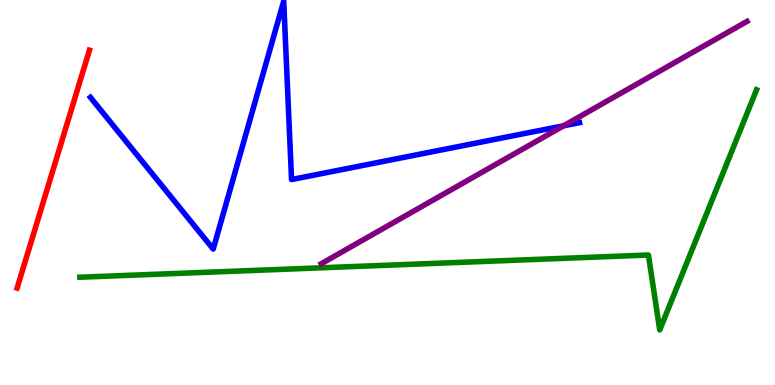[{'lines': ['blue', 'red'], 'intersections': []}, {'lines': ['green', 'red'], 'intersections': []}, {'lines': ['purple', 'red'], 'intersections': []}, {'lines': ['blue', 'green'], 'intersections': []}, {'lines': ['blue', 'purple'], 'intersections': [{'x': 7.27, 'y': 6.73}]}, {'lines': ['green', 'purple'], 'intersections': []}]